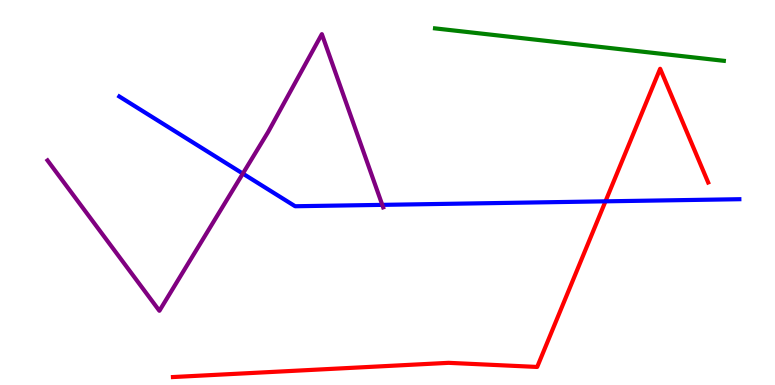[{'lines': ['blue', 'red'], 'intersections': [{'x': 7.81, 'y': 4.77}]}, {'lines': ['green', 'red'], 'intersections': []}, {'lines': ['purple', 'red'], 'intersections': []}, {'lines': ['blue', 'green'], 'intersections': []}, {'lines': ['blue', 'purple'], 'intersections': [{'x': 3.13, 'y': 5.49}, {'x': 4.93, 'y': 4.68}]}, {'lines': ['green', 'purple'], 'intersections': []}]